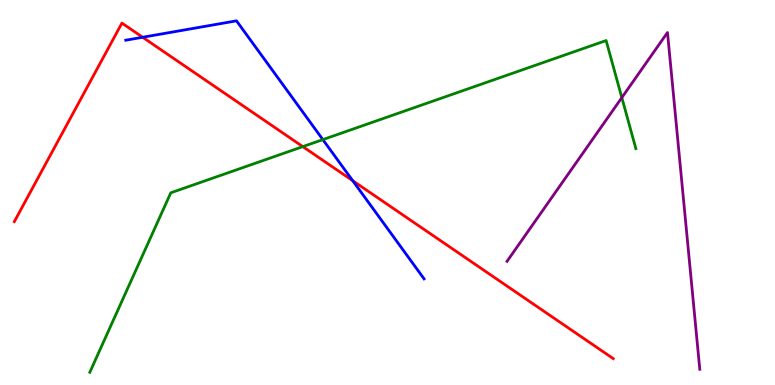[{'lines': ['blue', 'red'], 'intersections': [{'x': 1.84, 'y': 9.03}, {'x': 4.55, 'y': 5.31}]}, {'lines': ['green', 'red'], 'intersections': [{'x': 3.91, 'y': 6.19}]}, {'lines': ['purple', 'red'], 'intersections': []}, {'lines': ['blue', 'green'], 'intersections': [{'x': 4.17, 'y': 6.37}]}, {'lines': ['blue', 'purple'], 'intersections': []}, {'lines': ['green', 'purple'], 'intersections': [{'x': 8.02, 'y': 7.46}]}]